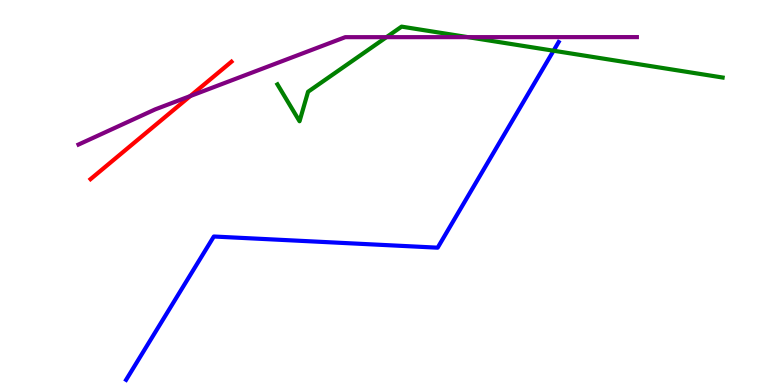[{'lines': ['blue', 'red'], 'intersections': []}, {'lines': ['green', 'red'], 'intersections': []}, {'lines': ['purple', 'red'], 'intersections': [{'x': 2.45, 'y': 7.5}]}, {'lines': ['blue', 'green'], 'intersections': [{'x': 7.14, 'y': 8.68}]}, {'lines': ['blue', 'purple'], 'intersections': []}, {'lines': ['green', 'purple'], 'intersections': [{'x': 4.99, 'y': 9.03}, {'x': 6.04, 'y': 9.04}]}]